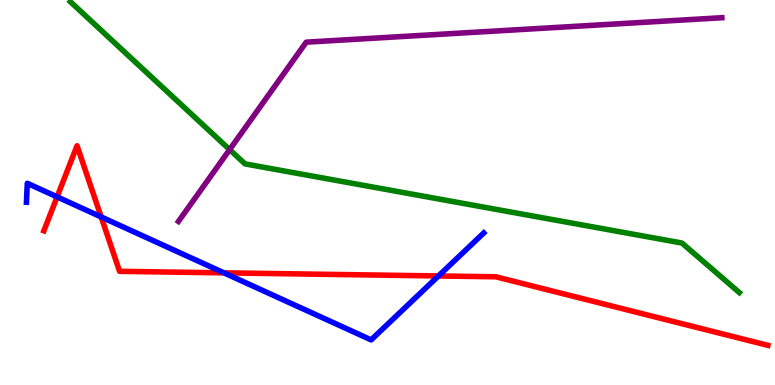[{'lines': ['blue', 'red'], 'intersections': [{'x': 0.737, 'y': 4.89}, {'x': 1.31, 'y': 4.37}, {'x': 2.89, 'y': 2.91}, {'x': 5.66, 'y': 2.83}]}, {'lines': ['green', 'red'], 'intersections': []}, {'lines': ['purple', 'red'], 'intersections': []}, {'lines': ['blue', 'green'], 'intersections': []}, {'lines': ['blue', 'purple'], 'intersections': []}, {'lines': ['green', 'purple'], 'intersections': [{'x': 2.96, 'y': 6.11}]}]